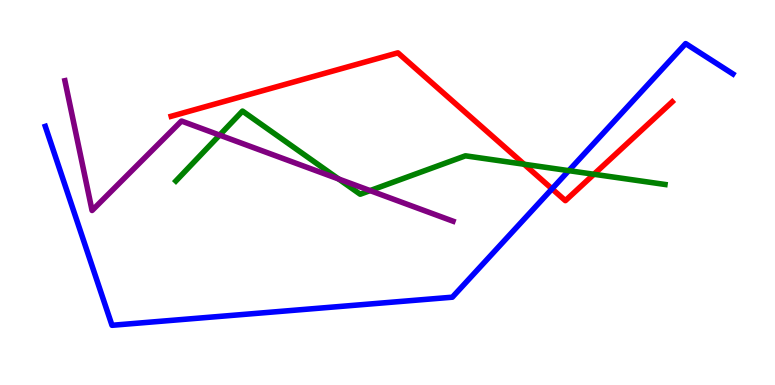[{'lines': ['blue', 'red'], 'intersections': [{'x': 7.12, 'y': 5.09}]}, {'lines': ['green', 'red'], 'intersections': [{'x': 6.76, 'y': 5.73}, {'x': 7.66, 'y': 5.47}]}, {'lines': ['purple', 'red'], 'intersections': []}, {'lines': ['blue', 'green'], 'intersections': [{'x': 7.34, 'y': 5.57}]}, {'lines': ['blue', 'purple'], 'intersections': []}, {'lines': ['green', 'purple'], 'intersections': [{'x': 2.83, 'y': 6.49}, {'x': 4.37, 'y': 5.35}, {'x': 4.78, 'y': 5.05}]}]